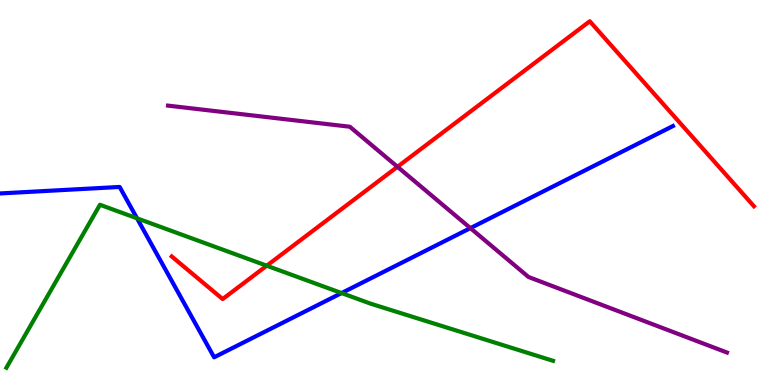[{'lines': ['blue', 'red'], 'intersections': []}, {'lines': ['green', 'red'], 'intersections': [{'x': 3.44, 'y': 3.1}]}, {'lines': ['purple', 'red'], 'intersections': [{'x': 5.13, 'y': 5.67}]}, {'lines': ['blue', 'green'], 'intersections': [{'x': 1.77, 'y': 4.33}, {'x': 4.41, 'y': 2.39}]}, {'lines': ['blue', 'purple'], 'intersections': [{'x': 6.07, 'y': 4.07}]}, {'lines': ['green', 'purple'], 'intersections': []}]